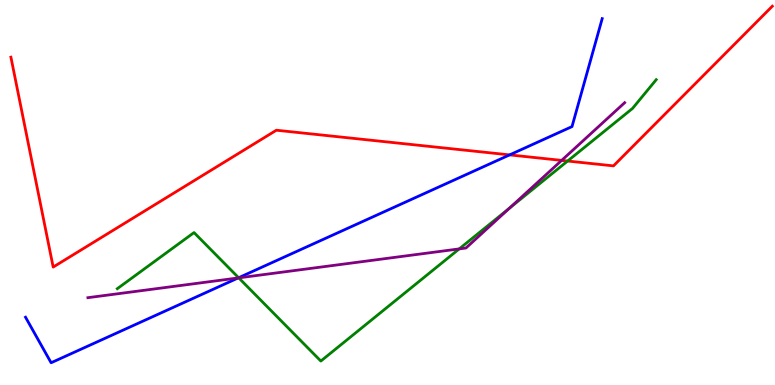[{'lines': ['blue', 'red'], 'intersections': [{'x': 6.58, 'y': 5.98}]}, {'lines': ['green', 'red'], 'intersections': [{'x': 7.32, 'y': 5.82}]}, {'lines': ['purple', 'red'], 'intersections': [{'x': 7.25, 'y': 5.83}]}, {'lines': ['blue', 'green'], 'intersections': [{'x': 3.08, 'y': 2.79}]}, {'lines': ['blue', 'purple'], 'intersections': [{'x': 3.07, 'y': 2.78}]}, {'lines': ['green', 'purple'], 'intersections': [{'x': 3.08, 'y': 2.78}, {'x': 5.93, 'y': 3.54}, {'x': 6.57, 'y': 4.59}]}]